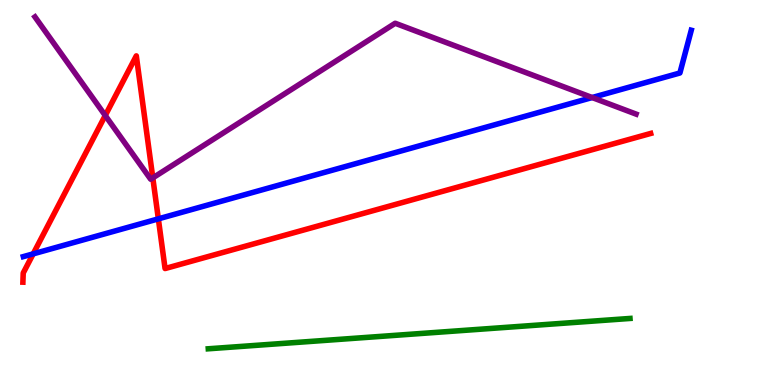[{'lines': ['blue', 'red'], 'intersections': [{'x': 0.428, 'y': 3.41}, {'x': 2.04, 'y': 4.32}]}, {'lines': ['green', 'red'], 'intersections': []}, {'lines': ['purple', 'red'], 'intersections': [{'x': 1.36, 'y': 7.0}, {'x': 1.97, 'y': 5.38}]}, {'lines': ['blue', 'green'], 'intersections': []}, {'lines': ['blue', 'purple'], 'intersections': [{'x': 7.64, 'y': 7.47}]}, {'lines': ['green', 'purple'], 'intersections': []}]